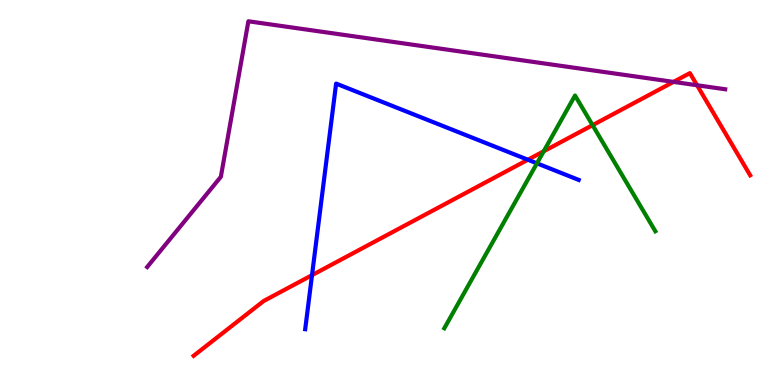[{'lines': ['blue', 'red'], 'intersections': [{'x': 4.03, 'y': 2.85}, {'x': 6.81, 'y': 5.85}]}, {'lines': ['green', 'red'], 'intersections': [{'x': 7.02, 'y': 6.07}, {'x': 7.65, 'y': 6.75}]}, {'lines': ['purple', 'red'], 'intersections': [{'x': 8.69, 'y': 7.87}, {'x': 8.99, 'y': 7.79}]}, {'lines': ['blue', 'green'], 'intersections': [{'x': 6.93, 'y': 5.76}]}, {'lines': ['blue', 'purple'], 'intersections': []}, {'lines': ['green', 'purple'], 'intersections': []}]